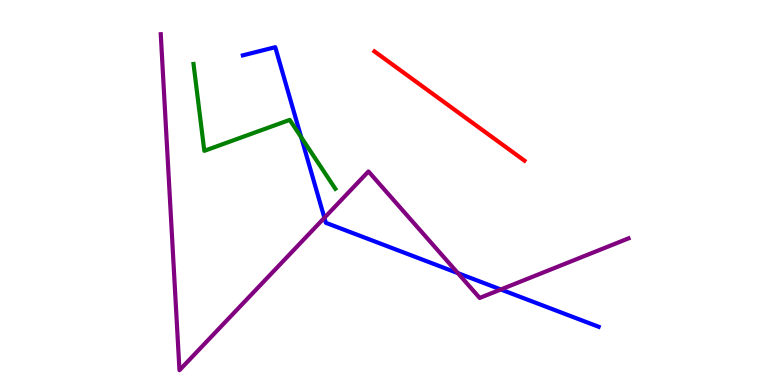[{'lines': ['blue', 'red'], 'intersections': []}, {'lines': ['green', 'red'], 'intersections': []}, {'lines': ['purple', 'red'], 'intersections': []}, {'lines': ['blue', 'green'], 'intersections': [{'x': 3.89, 'y': 6.44}]}, {'lines': ['blue', 'purple'], 'intersections': [{'x': 4.19, 'y': 4.34}, {'x': 5.91, 'y': 2.91}, {'x': 6.46, 'y': 2.48}]}, {'lines': ['green', 'purple'], 'intersections': []}]